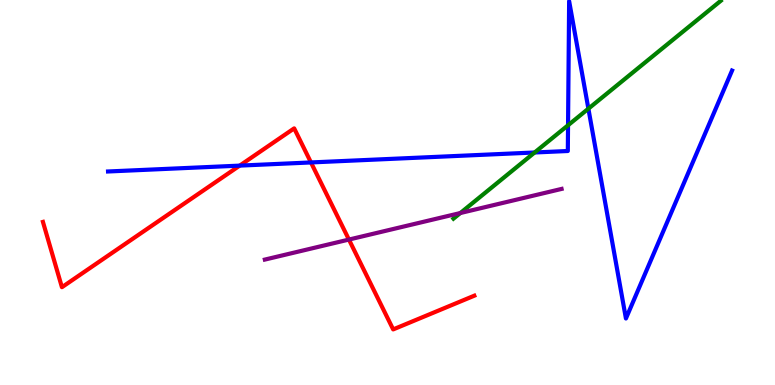[{'lines': ['blue', 'red'], 'intersections': [{'x': 3.09, 'y': 5.7}, {'x': 4.01, 'y': 5.78}]}, {'lines': ['green', 'red'], 'intersections': []}, {'lines': ['purple', 'red'], 'intersections': [{'x': 4.5, 'y': 3.78}]}, {'lines': ['blue', 'green'], 'intersections': [{'x': 6.9, 'y': 6.04}, {'x': 7.33, 'y': 6.75}, {'x': 7.59, 'y': 7.18}]}, {'lines': ['blue', 'purple'], 'intersections': []}, {'lines': ['green', 'purple'], 'intersections': [{'x': 5.94, 'y': 4.47}]}]